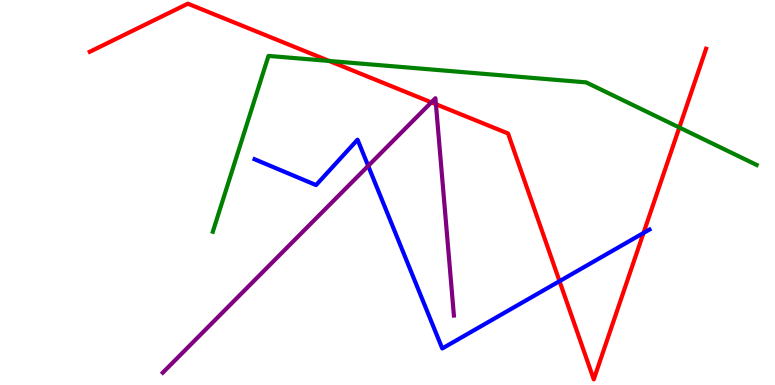[{'lines': ['blue', 'red'], 'intersections': [{'x': 7.22, 'y': 2.7}, {'x': 8.3, 'y': 3.95}]}, {'lines': ['green', 'red'], 'intersections': [{'x': 4.25, 'y': 8.42}, {'x': 8.77, 'y': 6.69}]}, {'lines': ['purple', 'red'], 'intersections': [{'x': 5.57, 'y': 7.34}, {'x': 5.62, 'y': 7.29}]}, {'lines': ['blue', 'green'], 'intersections': []}, {'lines': ['blue', 'purple'], 'intersections': [{'x': 4.75, 'y': 5.69}]}, {'lines': ['green', 'purple'], 'intersections': []}]